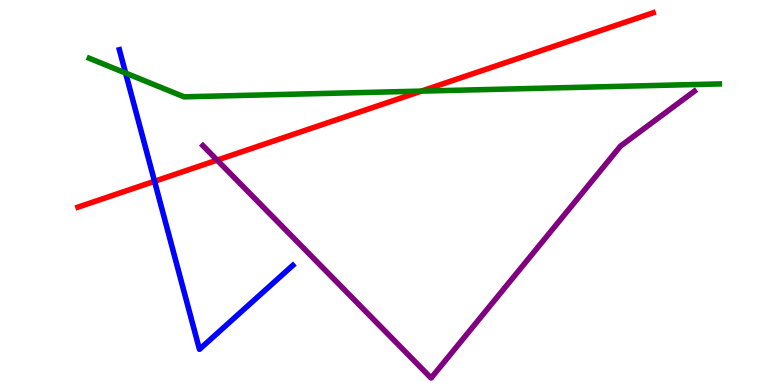[{'lines': ['blue', 'red'], 'intersections': [{'x': 1.99, 'y': 5.29}]}, {'lines': ['green', 'red'], 'intersections': [{'x': 5.44, 'y': 7.63}]}, {'lines': ['purple', 'red'], 'intersections': [{'x': 2.8, 'y': 5.84}]}, {'lines': ['blue', 'green'], 'intersections': [{'x': 1.62, 'y': 8.1}]}, {'lines': ['blue', 'purple'], 'intersections': []}, {'lines': ['green', 'purple'], 'intersections': []}]